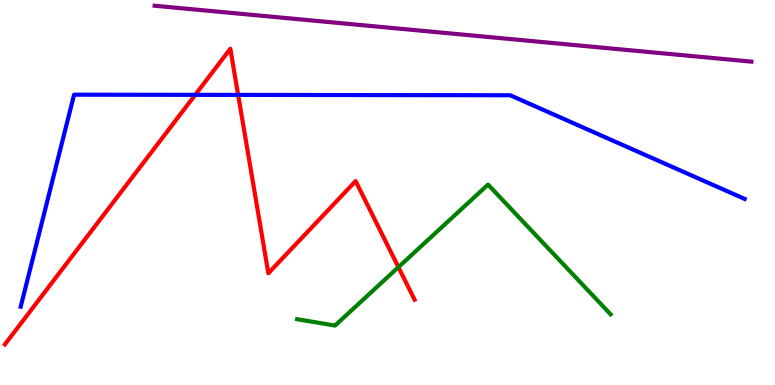[{'lines': ['blue', 'red'], 'intersections': [{'x': 2.52, 'y': 7.54}, {'x': 3.07, 'y': 7.54}]}, {'lines': ['green', 'red'], 'intersections': [{'x': 5.14, 'y': 3.06}]}, {'lines': ['purple', 'red'], 'intersections': []}, {'lines': ['blue', 'green'], 'intersections': []}, {'lines': ['blue', 'purple'], 'intersections': []}, {'lines': ['green', 'purple'], 'intersections': []}]